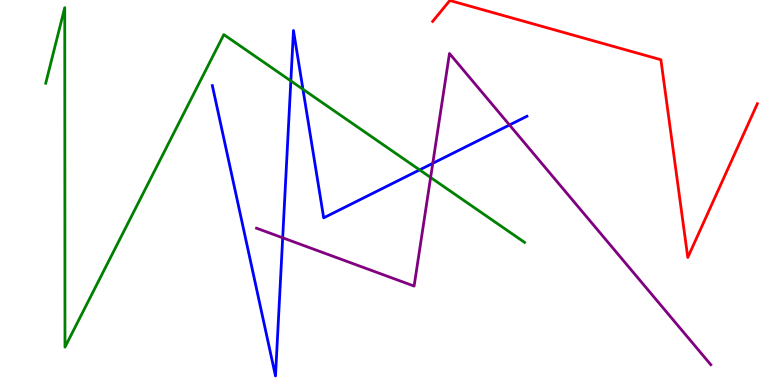[{'lines': ['blue', 'red'], 'intersections': []}, {'lines': ['green', 'red'], 'intersections': []}, {'lines': ['purple', 'red'], 'intersections': []}, {'lines': ['blue', 'green'], 'intersections': [{'x': 3.75, 'y': 7.9}, {'x': 3.91, 'y': 7.68}, {'x': 5.41, 'y': 5.59}]}, {'lines': ['blue', 'purple'], 'intersections': [{'x': 3.65, 'y': 3.82}, {'x': 5.58, 'y': 5.76}, {'x': 6.57, 'y': 6.75}]}, {'lines': ['green', 'purple'], 'intersections': [{'x': 5.56, 'y': 5.39}]}]